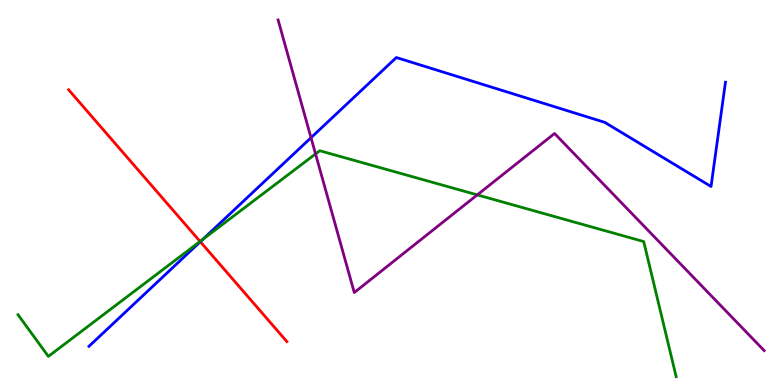[{'lines': ['blue', 'red'], 'intersections': [{'x': 2.58, 'y': 3.72}]}, {'lines': ['green', 'red'], 'intersections': [{'x': 2.58, 'y': 3.73}]}, {'lines': ['purple', 'red'], 'intersections': []}, {'lines': ['blue', 'green'], 'intersections': [{'x': 2.62, 'y': 3.78}]}, {'lines': ['blue', 'purple'], 'intersections': [{'x': 4.01, 'y': 6.42}]}, {'lines': ['green', 'purple'], 'intersections': [{'x': 4.07, 'y': 6.0}, {'x': 6.16, 'y': 4.94}]}]